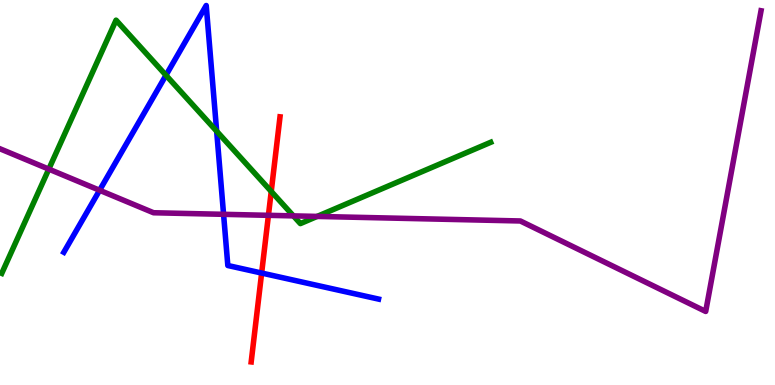[{'lines': ['blue', 'red'], 'intersections': [{'x': 3.38, 'y': 2.91}]}, {'lines': ['green', 'red'], 'intersections': [{'x': 3.5, 'y': 5.03}]}, {'lines': ['purple', 'red'], 'intersections': [{'x': 3.46, 'y': 4.41}]}, {'lines': ['blue', 'green'], 'intersections': [{'x': 2.14, 'y': 8.05}, {'x': 2.8, 'y': 6.59}]}, {'lines': ['blue', 'purple'], 'intersections': [{'x': 1.29, 'y': 5.06}, {'x': 2.88, 'y': 4.43}]}, {'lines': ['green', 'purple'], 'intersections': [{'x': 0.63, 'y': 5.61}, {'x': 3.79, 'y': 4.39}, {'x': 4.09, 'y': 4.38}]}]